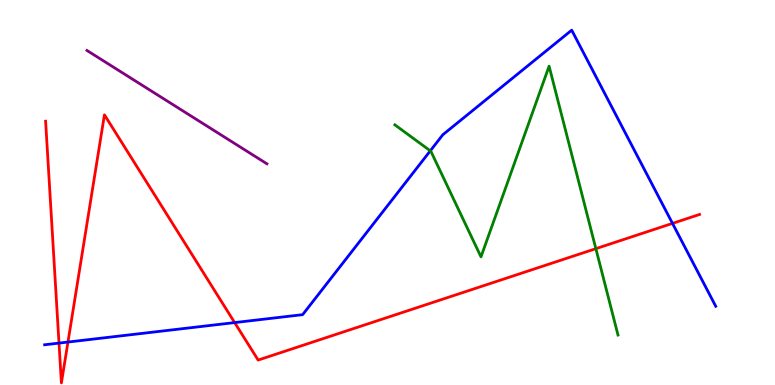[{'lines': ['blue', 'red'], 'intersections': [{'x': 0.761, 'y': 1.09}, {'x': 0.877, 'y': 1.12}, {'x': 3.03, 'y': 1.62}, {'x': 8.68, 'y': 4.2}]}, {'lines': ['green', 'red'], 'intersections': [{'x': 7.69, 'y': 3.54}]}, {'lines': ['purple', 'red'], 'intersections': []}, {'lines': ['blue', 'green'], 'intersections': [{'x': 5.55, 'y': 6.08}]}, {'lines': ['blue', 'purple'], 'intersections': []}, {'lines': ['green', 'purple'], 'intersections': []}]